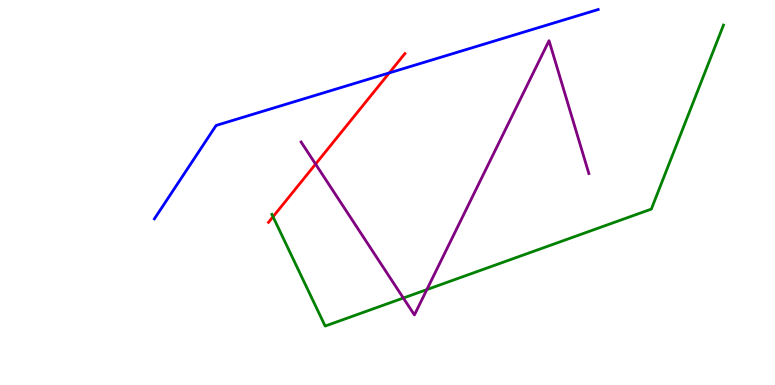[{'lines': ['blue', 'red'], 'intersections': [{'x': 5.02, 'y': 8.11}]}, {'lines': ['green', 'red'], 'intersections': [{'x': 3.52, 'y': 4.37}]}, {'lines': ['purple', 'red'], 'intersections': [{'x': 4.07, 'y': 5.74}]}, {'lines': ['blue', 'green'], 'intersections': []}, {'lines': ['blue', 'purple'], 'intersections': []}, {'lines': ['green', 'purple'], 'intersections': [{'x': 5.2, 'y': 2.26}, {'x': 5.51, 'y': 2.48}]}]